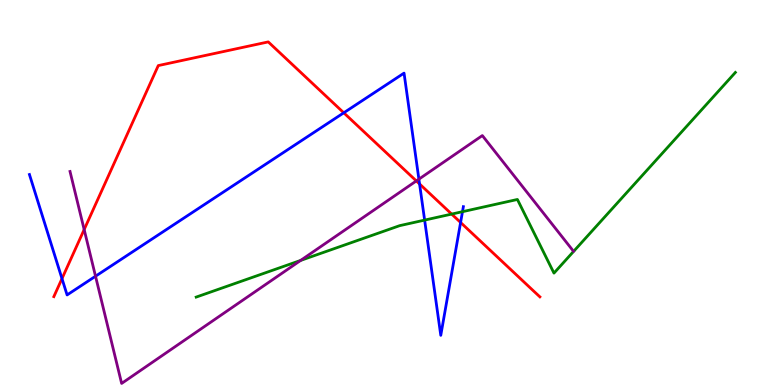[{'lines': ['blue', 'red'], 'intersections': [{'x': 0.8, 'y': 2.76}, {'x': 4.44, 'y': 7.07}, {'x': 5.41, 'y': 5.22}, {'x': 5.94, 'y': 4.22}]}, {'lines': ['green', 'red'], 'intersections': [{'x': 5.83, 'y': 4.44}]}, {'lines': ['purple', 'red'], 'intersections': [{'x': 1.09, 'y': 4.04}, {'x': 5.37, 'y': 5.3}]}, {'lines': ['blue', 'green'], 'intersections': [{'x': 5.48, 'y': 4.28}, {'x': 5.97, 'y': 4.5}]}, {'lines': ['blue', 'purple'], 'intersections': [{'x': 1.23, 'y': 2.83}, {'x': 5.41, 'y': 5.35}]}, {'lines': ['green', 'purple'], 'intersections': [{'x': 3.88, 'y': 3.24}]}]